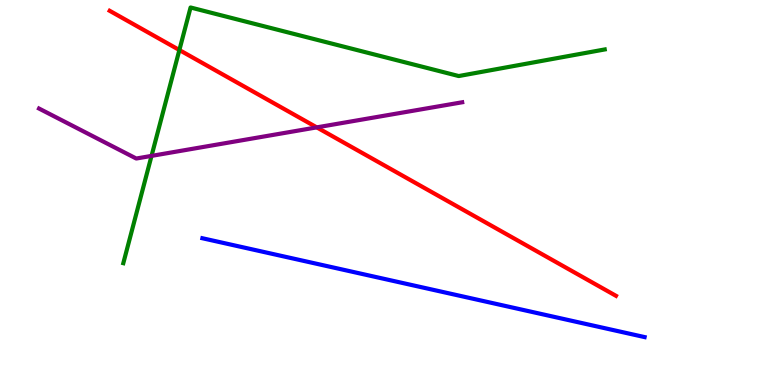[{'lines': ['blue', 'red'], 'intersections': []}, {'lines': ['green', 'red'], 'intersections': [{'x': 2.31, 'y': 8.7}]}, {'lines': ['purple', 'red'], 'intersections': [{'x': 4.09, 'y': 6.69}]}, {'lines': ['blue', 'green'], 'intersections': []}, {'lines': ['blue', 'purple'], 'intersections': []}, {'lines': ['green', 'purple'], 'intersections': [{'x': 1.96, 'y': 5.95}]}]